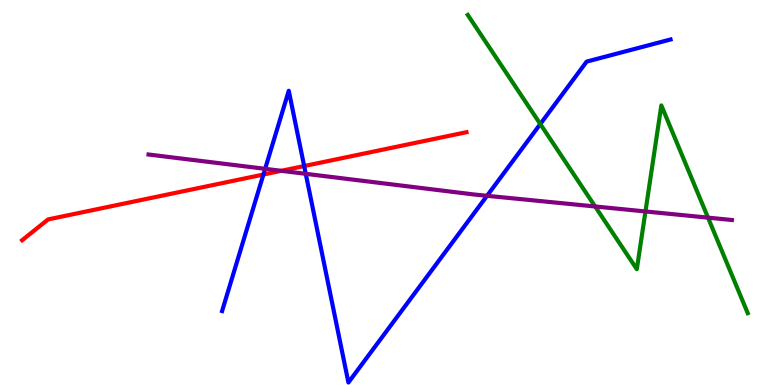[{'lines': ['blue', 'red'], 'intersections': [{'x': 3.4, 'y': 5.47}, {'x': 3.92, 'y': 5.69}]}, {'lines': ['green', 'red'], 'intersections': []}, {'lines': ['purple', 'red'], 'intersections': [{'x': 3.63, 'y': 5.56}]}, {'lines': ['blue', 'green'], 'intersections': [{'x': 6.97, 'y': 6.78}]}, {'lines': ['blue', 'purple'], 'intersections': [{'x': 3.42, 'y': 5.61}, {'x': 3.95, 'y': 5.49}, {'x': 6.28, 'y': 4.91}]}, {'lines': ['green', 'purple'], 'intersections': [{'x': 7.68, 'y': 4.64}, {'x': 8.33, 'y': 4.51}, {'x': 9.14, 'y': 4.35}]}]